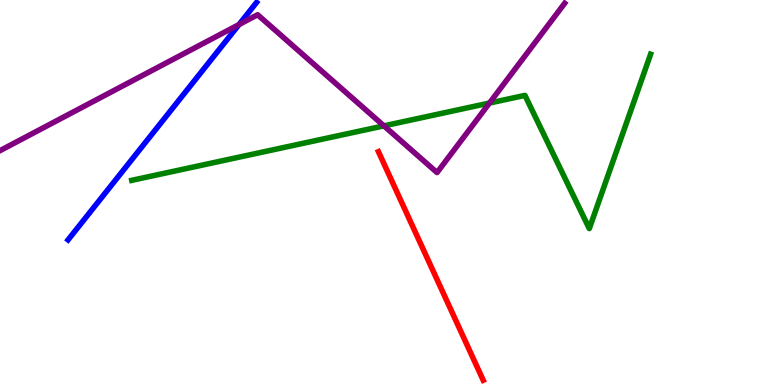[{'lines': ['blue', 'red'], 'intersections': []}, {'lines': ['green', 'red'], 'intersections': []}, {'lines': ['purple', 'red'], 'intersections': []}, {'lines': ['blue', 'green'], 'intersections': []}, {'lines': ['blue', 'purple'], 'intersections': [{'x': 3.08, 'y': 9.36}]}, {'lines': ['green', 'purple'], 'intersections': [{'x': 4.95, 'y': 6.73}, {'x': 6.32, 'y': 7.32}]}]